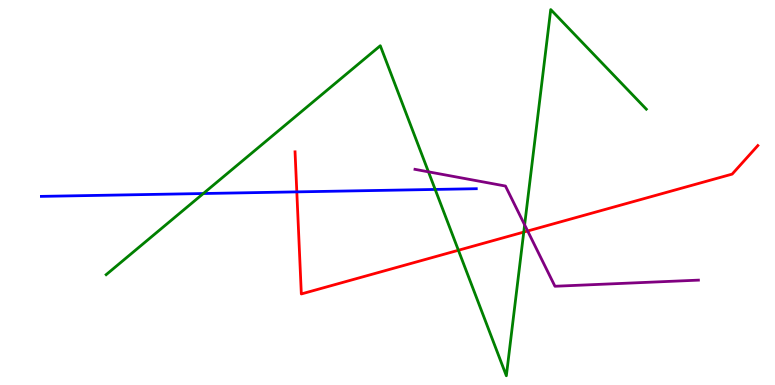[{'lines': ['blue', 'red'], 'intersections': [{'x': 3.83, 'y': 5.02}]}, {'lines': ['green', 'red'], 'intersections': [{'x': 5.91, 'y': 3.5}, {'x': 6.76, 'y': 3.97}]}, {'lines': ['purple', 'red'], 'intersections': [{'x': 6.81, 'y': 4.0}]}, {'lines': ['blue', 'green'], 'intersections': [{'x': 2.62, 'y': 4.97}, {'x': 5.62, 'y': 5.08}]}, {'lines': ['blue', 'purple'], 'intersections': []}, {'lines': ['green', 'purple'], 'intersections': [{'x': 5.53, 'y': 5.54}, {'x': 6.77, 'y': 4.16}]}]